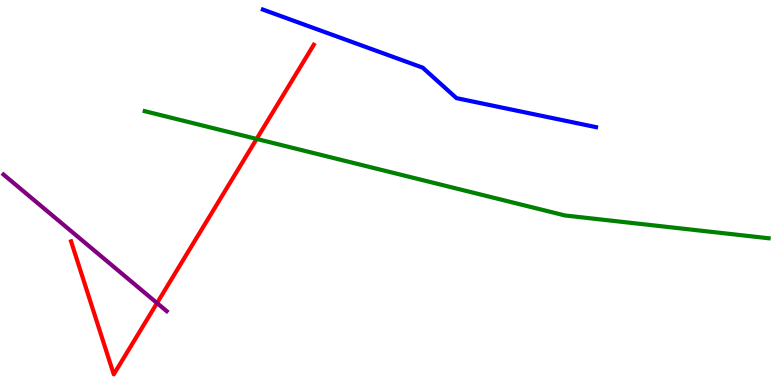[{'lines': ['blue', 'red'], 'intersections': []}, {'lines': ['green', 'red'], 'intersections': [{'x': 3.31, 'y': 6.39}]}, {'lines': ['purple', 'red'], 'intersections': [{'x': 2.03, 'y': 2.13}]}, {'lines': ['blue', 'green'], 'intersections': []}, {'lines': ['blue', 'purple'], 'intersections': []}, {'lines': ['green', 'purple'], 'intersections': []}]